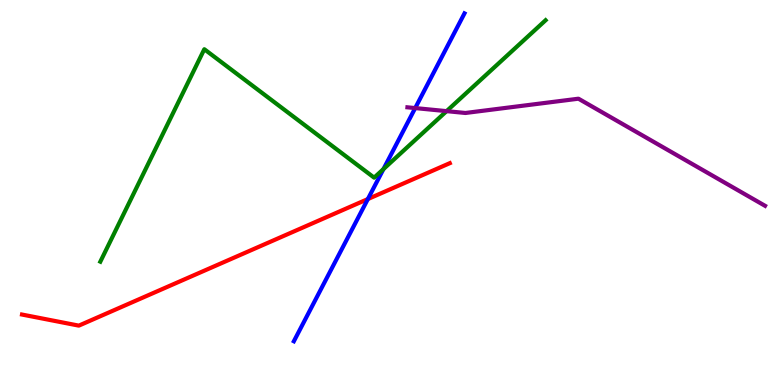[{'lines': ['blue', 'red'], 'intersections': [{'x': 4.75, 'y': 4.83}]}, {'lines': ['green', 'red'], 'intersections': []}, {'lines': ['purple', 'red'], 'intersections': []}, {'lines': ['blue', 'green'], 'intersections': [{'x': 4.95, 'y': 5.61}]}, {'lines': ['blue', 'purple'], 'intersections': [{'x': 5.36, 'y': 7.19}]}, {'lines': ['green', 'purple'], 'intersections': [{'x': 5.76, 'y': 7.11}]}]